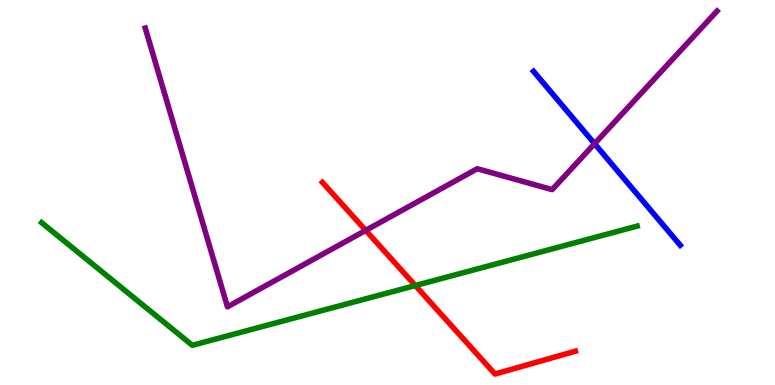[{'lines': ['blue', 'red'], 'intersections': []}, {'lines': ['green', 'red'], 'intersections': [{'x': 5.36, 'y': 2.58}]}, {'lines': ['purple', 'red'], 'intersections': [{'x': 4.72, 'y': 4.02}]}, {'lines': ['blue', 'green'], 'intersections': []}, {'lines': ['blue', 'purple'], 'intersections': [{'x': 7.67, 'y': 6.27}]}, {'lines': ['green', 'purple'], 'intersections': []}]